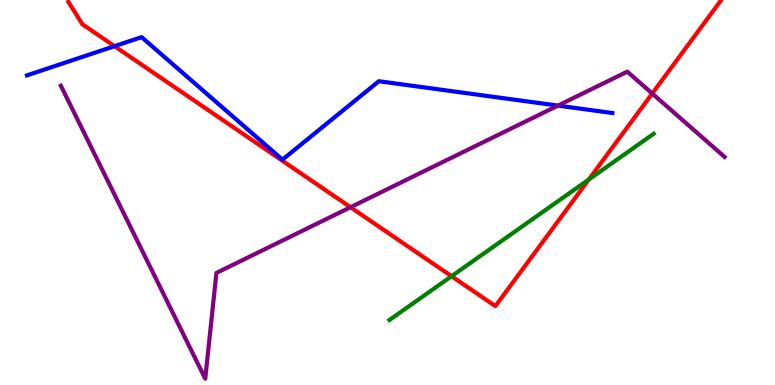[{'lines': ['blue', 'red'], 'intersections': [{'x': 1.48, 'y': 8.8}]}, {'lines': ['green', 'red'], 'intersections': [{'x': 5.83, 'y': 2.83}, {'x': 7.6, 'y': 5.34}]}, {'lines': ['purple', 'red'], 'intersections': [{'x': 4.52, 'y': 4.62}, {'x': 8.42, 'y': 7.57}]}, {'lines': ['blue', 'green'], 'intersections': []}, {'lines': ['blue', 'purple'], 'intersections': [{'x': 7.2, 'y': 7.26}]}, {'lines': ['green', 'purple'], 'intersections': []}]